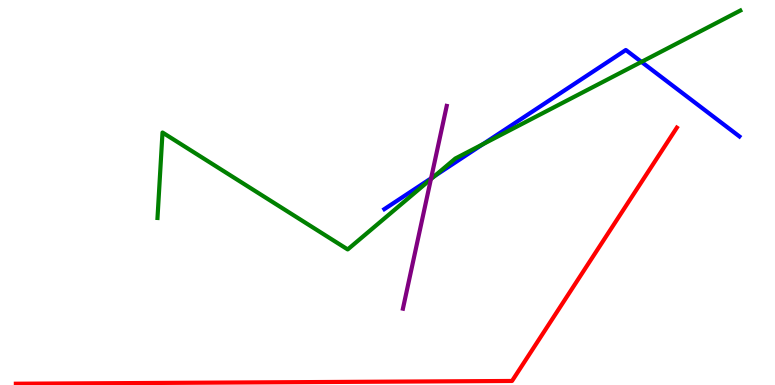[{'lines': ['blue', 'red'], 'intersections': []}, {'lines': ['green', 'red'], 'intersections': []}, {'lines': ['purple', 'red'], 'intersections': []}, {'lines': ['blue', 'green'], 'intersections': [{'x': 5.61, 'y': 5.43}, {'x': 6.23, 'y': 6.25}, {'x': 8.28, 'y': 8.39}]}, {'lines': ['blue', 'purple'], 'intersections': [{'x': 5.56, 'y': 5.37}]}, {'lines': ['green', 'purple'], 'intersections': [{'x': 5.56, 'y': 5.35}]}]